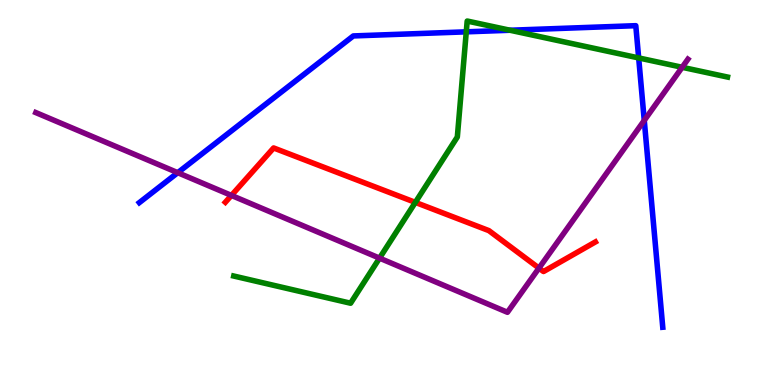[{'lines': ['blue', 'red'], 'intersections': []}, {'lines': ['green', 'red'], 'intersections': [{'x': 5.36, 'y': 4.74}]}, {'lines': ['purple', 'red'], 'intersections': [{'x': 2.99, 'y': 4.92}, {'x': 6.95, 'y': 3.04}]}, {'lines': ['blue', 'green'], 'intersections': [{'x': 6.02, 'y': 9.17}, {'x': 6.58, 'y': 9.21}, {'x': 8.24, 'y': 8.5}]}, {'lines': ['blue', 'purple'], 'intersections': [{'x': 2.29, 'y': 5.51}, {'x': 8.31, 'y': 6.87}]}, {'lines': ['green', 'purple'], 'intersections': [{'x': 4.9, 'y': 3.3}, {'x': 8.8, 'y': 8.25}]}]